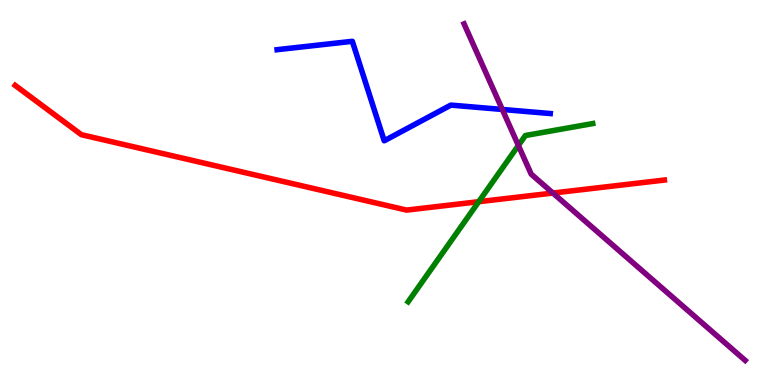[{'lines': ['blue', 'red'], 'intersections': []}, {'lines': ['green', 'red'], 'intersections': [{'x': 6.18, 'y': 4.76}]}, {'lines': ['purple', 'red'], 'intersections': [{'x': 7.13, 'y': 4.99}]}, {'lines': ['blue', 'green'], 'intersections': []}, {'lines': ['blue', 'purple'], 'intersections': [{'x': 6.48, 'y': 7.16}]}, {'lines': ['green', 'purple'], 'intersections': [{'x': 6.69, 'y': 6.22}]}]